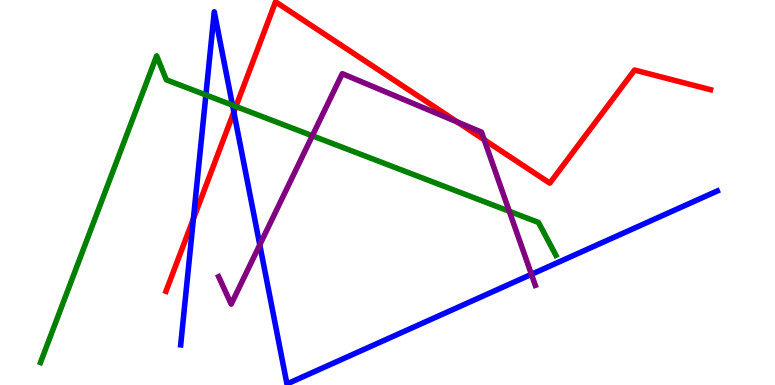[{'lines': ['blue', 'red'], 'intersections': [{'x': 2.5, 'y': 4.32}, {'x': 3.02, 'y': 7.09}]}, {'lines': ['green', 'red'], 'intersections': [{'x': 3.04, 'y': 7.23}]}, {'lines': ['purple', 'red'], 'intersections': [{'x': 5.9, 'y': 6.83}, {'x': 6.25, 'y': 6.37}]}, {'lines': ['blue', 'green'], 'intersections': [{'x': 2.66, 'y': 7.53}, {'x': 3.0, 'y': 7.27}]}, {'lines': ['blue', 'purple'], 'intersections': [{'x': 3.35, 'y': 3.64}, {'x': 6.86, 'y': 2.87}]}, {'lines': ['green', 'purple'], 'intersections': [{'x': 4.03, 'y': 6.47}, {'x': 6.57, 'y': 4.51}]}]